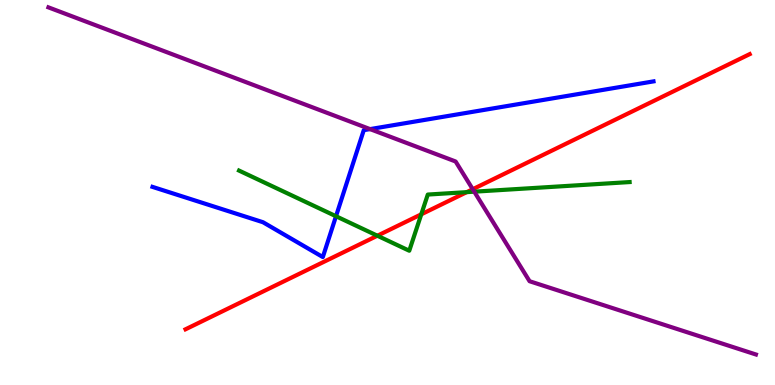[{'lines': ['blue', 'red'], 'intersections': []}, {'lines': ['green', 'red'], 'intersections': [{'x': 4.87, 'y': 3.88}, {'x': 5.44, 'y': 4.43}, {'x': 6.02, 'y': 5.01}]}, {'lines': ['purple', 'red'], 'intersections': [{'x': 6.1, 'y': 5.09}]}, {'lines': ['blue', 'green'], 'intersections': [{'x': 4.34, 'y': 4.38}]}, {'lines': ['blue', 'purple'], 'intersections': [{'x': 4.77, 'y': 6.65}]}, {'lines': ['green', 'purple'], 'intersections': [{'x': 6.12, 'y': 5.02}]}]